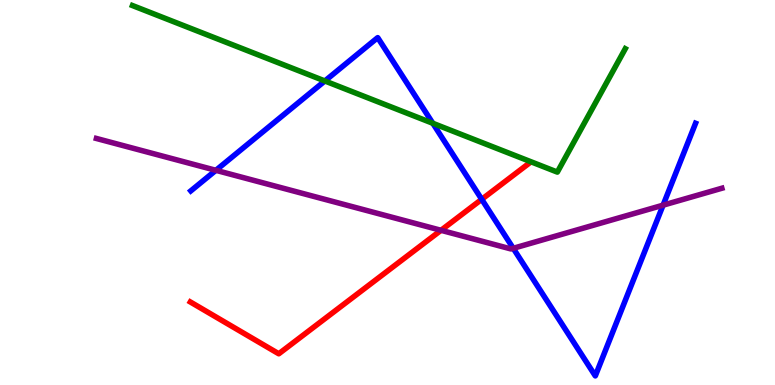[{'lines': ['blue', 'red'], 'intersections': [{'x': 6.22, 'y': 4.82}]}, {'lines': ['green', 'red'], 'intersections': []}, {'lines': ['purple', 'red'], 'intersections': [{'x': 5.69, 'y': 4.02}]}, {'lines': ['blue', 'green'], 'intersections': [{'x': 4.19, 'y': 7.9}, {'x': 5.58, 'y': 6.8}]}, {'lines': ['blue', 'purple'], 'intersections': [{'x': 2.79, 'y': 5.58}, {'x': 6.62, 'y': 3.55}, {'x': 8.56, 'y': 4.67}]}, {'lines': ['green', 'purple'], 'intersections': []}]